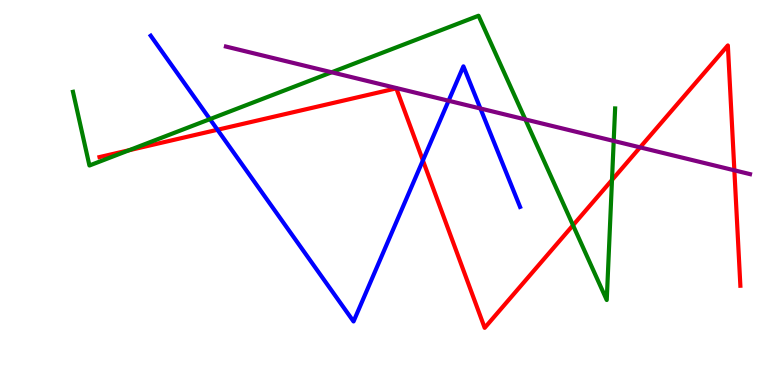[{'lines': ['blue', 'red'], 'intersections': [{'x': 2.81, 'y': 6.63}, {'x': 5.46, 'y': 5.83}]}, {'lines': ['green', 'red'], 'intersections': [{'x': 1.67, 'y': 6.1}, {'x': 7.39, 'y': 4.15}, {'x': 7.9, 'y': 5.33}]}, {'lines': ['purple', 'red'], 'intersections': [{'x': 8.26, 'y': 6.17}, {'x': 9.48, 'y': 5.58}]}, {'lines': ['blue', 'green'], 'intersections': [{'x': 2.71, 'y': 6.91}]}, {'lines': ['blue', 'purple'], 'intersections': [{'x': 5.79, 'y': 7.38}, {'x': 6.2, 'y': 7.18}]}, {'lines': ['green', 'purple'], 'intersections': [{'x': 4.28, 'y': 8.12}, {'x': 6.78, 'y': 6.9}, {'x': 7.92, 'y': 6.34}]}]